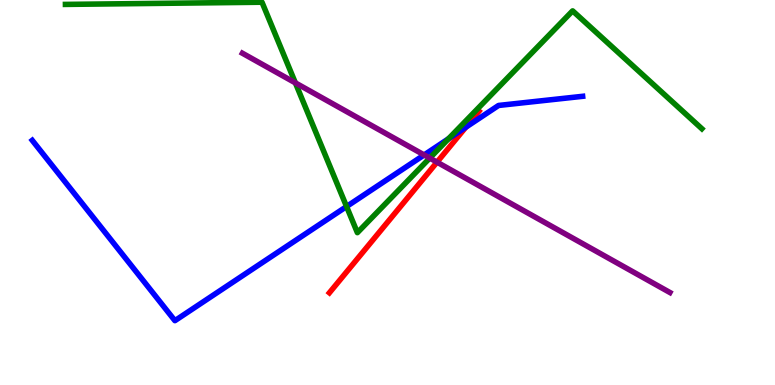[{'lines': ['blue', 'red'], 'intersections': [{'x': 6.01, 'y': 6.69}]}, {'lines': ['green', 'red'], 'intersections': []}, {'lines': ['purple', 'red'], 'intersections': [{'x': 5.64, 'y': 5.79}]}, {'lines': ['blue', 'green'], 'intersections': [{'x': 4.47, 'y': 4.64}, {'x': 5.79, 'y': 6.4}]}, {'lines': ['blue', 'purple'], 'intersections': [{'x': 5.47, 'y': 5.98}]}, {'lines': ['green', 'purple'], 'intersections': [{'x': 3.81, 'y': 7.85}, {'x': 5.55, 'y': 5.89}]}]